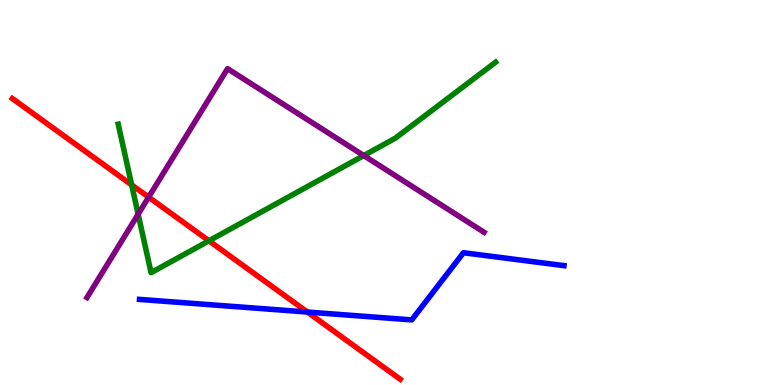[{'lines': ['blue', 'red'], 'intersections': [{'x': 3.97, 'y': 1.9}]}, {'lines': ['green', 'red'], 'intersections': [{'x': 1.7, 'y': 5.2}, {'x': 2.7, 'y': 3.75}]}, {'lines': ['purple', 'red'], 'intersections': [{'x': 1.92, 'y': 4.88}]}, {'lines': ['blue', 'green'], 'intersections': []}, {'lines': ['blue', 'purple'], 'intersections': []}, {'lines': ['green', 'purple'], 'intersections': [{'x': 1.78, 'y': 4.44}, {'x': 4.69, 'y': 5.96}]}]